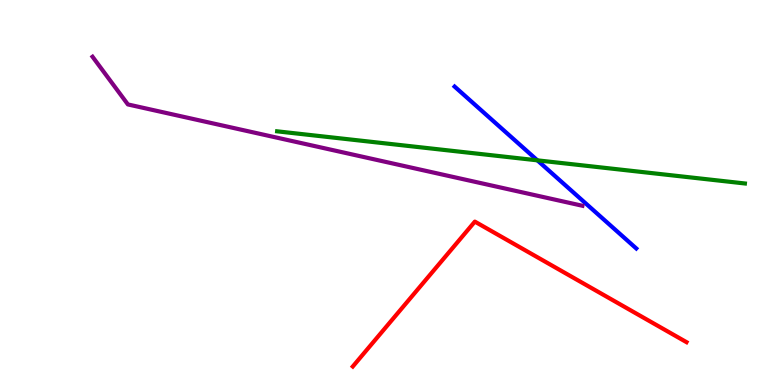[{'lines': ['blue', 'red'], 'intersections': []}, {'lines': ['green', 'red'], 'intersections': []}, {'lines': ['purple', 'red'], 'intersections': []}, {'lines': ['blue', 'green'], 'intersections': [{'x': 6.93, 'y': 5.84}]}, {'lines': ['blue', 'purple'], 'intersections': []}, {'lines': ['green', 'purple'], 'intersections': []}]